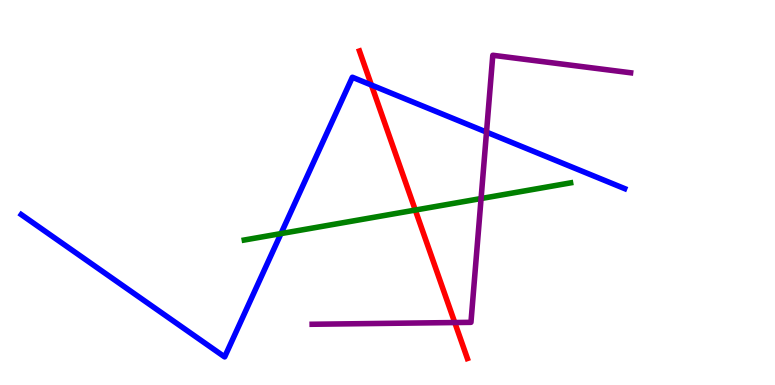[{'lines': ['blue', 'red'], 'intersections': [{'x': 4.79, 'y': 7.79}]}, {'lines': ['green', 'red'], 'intersections': [{'x': 5.36, 'y': 4.54}]}, {'lines': ['purple', 'red'], 'intersections': [{'x': 5.87, 'y': 1.62}]}, {'lines': ['blue', 'green'], 'intersections': [{'x': 3.63, 'y': 3.93}]}, {'lines': ['blue', 'purple'], 'intersections': [{'x': 6.28, 'y': 6.57}]}, {'lines': ['green', 'purple'], 'intersections': [{'x': 6.21, 'y': 4.84}]}]